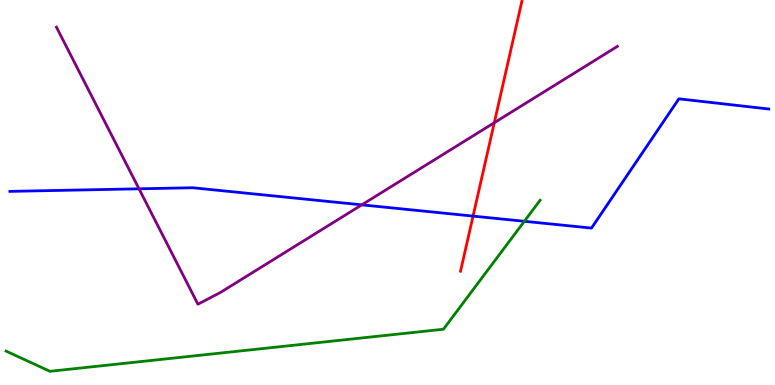[{'lines': ['blue', 'red'], 'intersections': [{'x': 6.1, 'y': 4.39}]}, {'lines': ['green', 'red'], 'intersections': []}, {'lines': ['purple', 'red'], 'intersections': [{'x': 6.38, 'y': 6.81}]}, {'lines': ['blue', 'green'], 'intersections': [{'x': 6.77, 'y': 4.25}]}, {'lines': ['blue', 'purple'], 'intersections': [{'x': 1.79, 'y': 5.1}, {'x': 4.67, 'y': 4.68}]}, {'lines': ['green', 'purple'], 'intersections': []}]